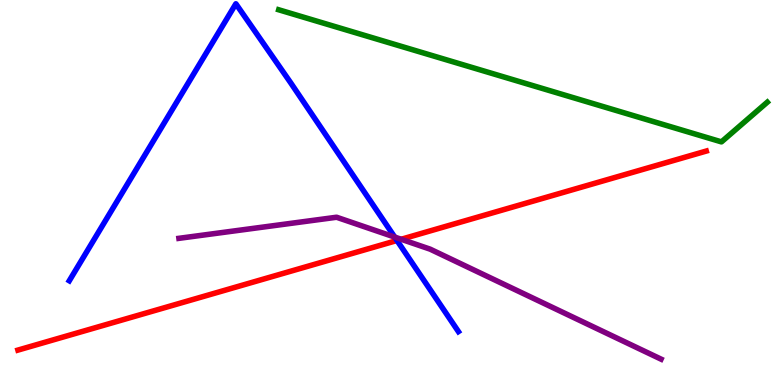[{'lines': ['blue', 'red'], 'intersections': [{'x': 5.12, 'y': 3.75}]}, {'lines': ['green', 'red'], 'intersections': []}, {'lines': ['purple', 'red'], 'intersections': [{'x': 5.18, 'y': 3.78}]}, {'lines': ['blue', 'green'], 'intersections': []}, {'lines': ['blue', 'purple'], 'intersections': [{'x': 5.09, 'y': 3.84}]}, {'lines': ['green', 'purple'], 'intersections': []}]